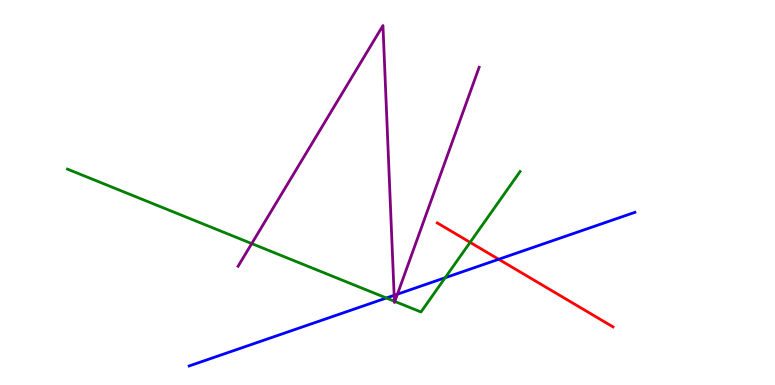[{'lines': ['blue', 'red'], 'intersections': [{'x': 6.44, 'y': 3.27}]}, {'lines': ['green', 'red'], 'intersections': [{'x': 6.07, 'y': 3.71}]}, {'lines': ['purple', 'red'], 'intersections': []}, {'lines': ['blue', 'green'], 'intersections': [{'x': 4.99, 'y': 2.26}, {'x': 5.74, 'y': 2.79}]}, {'lines': ['blue', 'purple'], 'intersections': [{'x': 5.09, 'y': 2.33}, {'x': 5.13, 'y': 2.36}]}, {'lines': ['green', 'purple'], 'intersections': [{'x': 3.25, 'y': 3.67}, {'x': 5.09, 'y': 2.18}, {'x': 5.09, 'y': 2.17}]}]